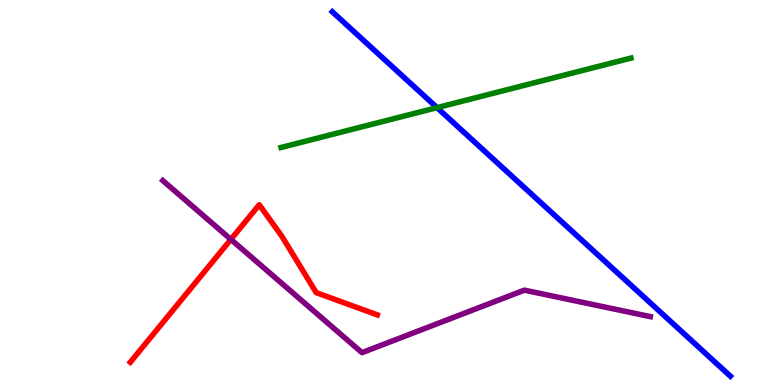[{'lines': ['blue', 'red'], 'intersections': []}, {'lines': ['green', 'red'], 'intersections': []}, {'lines': ['purple', 'red'], 'intersections': [{'x': 2.98, 'y': 3.78}]}, {'lines': ['blue', 'green'], 'intersections': [{'x': 5.64, 'y': 7.2}]}, {'lines': ['blue', 'purple'], 'intersections': []}, {'lines': ['green', 'purple'], 'intersections': []}]